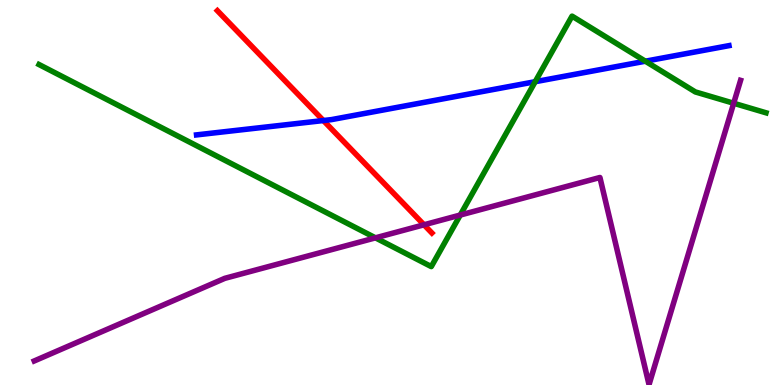[{'lines': ['blue', 'red'], 'intersections': [{'x': 4.17, 'y': 6.87}]}, {'lines': ['green', 'red'], 'intersections': []}, {'lines': ['purple', 'red'], 'intersections': [{'x': 5.47, 'y': 4.16}]}, {'lines': ['blue', 'green'], 'intersections': [{'x': 6.91, 'y': 7.88}, {'x': 8.33, 'y': 8.41}]}, {'lines': ['blue', 'purple'], 'intersections': []}, {'lines': ['green', 'purple'], 'intersections': [{'x': 4.84, 'y': 3.82}, {'x': 5.94, 'y': 4.41}, {'x': 9.47, 'y': 7.32}]}]